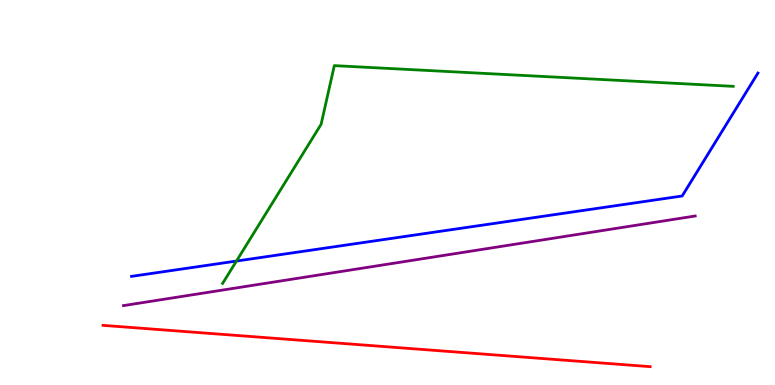[{'lines': ['blue', 'red'], 'intersections': []}, {'lines': ['green', 'red'], 'intersections': []}, {'lines': ['purple', 'red'], 'intersections': []}, {'lines': ['blue', 'green'], 'intersections': [{'x': 3.05, 'y': 3.22}]}, {'lines': ['blue', 'purple'], 'intersections': []}, {'lines': ['green', 'purple'], 'intersections': []}]